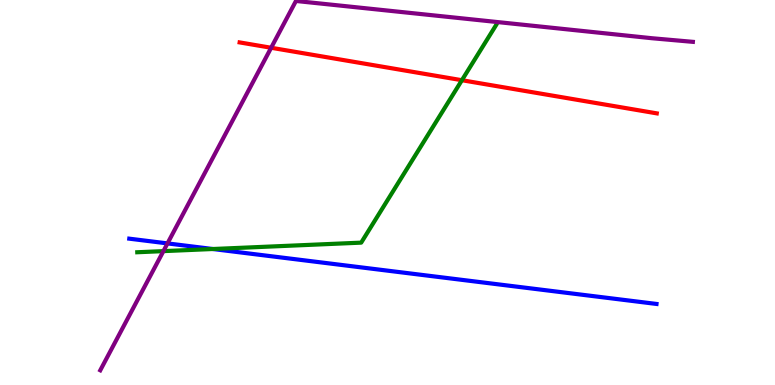[{'lines': ['blue', 'red'], 'intersections': []}, {'lines': ['green', 'red'], 'intersections': [{'x': 5.96, 'y': 7.92}]}, {'lines': ['purple', 'red'], 'intersections': [{'x': 3.5, 'y': 8.76}]}, {'lines': ['blue', 'green'], 'intersections': [{'x': 2.75, 'y': 3.53}]}, {'lines': ['blue', 'purple'], 'intersections': [{'x': 2.16, 'y': 3.68}]}, {'lines': ['green', 'purple'], 'intersections': [{'x': 2.11, 'y': 3.48}]}]